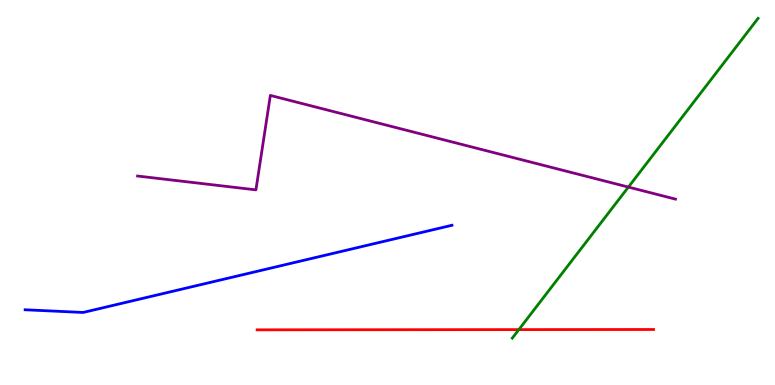[{'lines': ['blue', 'red'], 'intersections': []}, {'lines': ['green', 'red'], 'intersections': [{'x': 6.69, 'y': 1.44}]}, {'lines': ['purple', 'red'], 'intersections': []}, {'lines': ['blue', 'green'], 'intersections': []}, {'lines': ['blue', 'purple'], 'intersections': []}, {'lines': ['green', 'purple'], 'intersections': [{'x': 8.11, 'y': 5.14}]}]